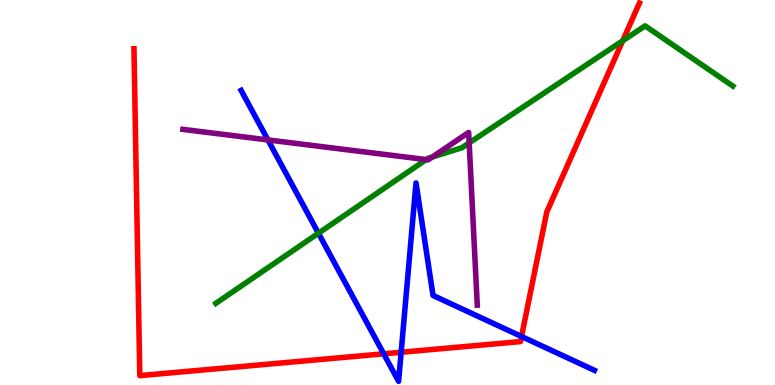[{'lines': ['blue', 'red'], 'intersections': [{'x': 4.95, 'y': 0.81}, {'x': 5.18, 'y': 0.85}, {'x': 6.73, 'y': 1.26}]}, {'lines': ['green', 'red'], 'intersections': [{'x': 8.03, 'y': 8.94}]}, {'lines': ['purple', 'red'], 'intersections': []}, {'lines': ['blue', 'green'], 'intersections': [{'x': 4.11, 'y': 3.94}]}, {'lines': ['blue', 'purple'], 'intersections': [{'x': 3.46, 'y': 6.37}]}, {'lines': ['green', 'purple'], 'intersections': [{'x': 5.5, 'y': 5.85}, {'x': 5.58, 'y': 5.92}, {'x': 6.05, 'y': 6.29}]}]